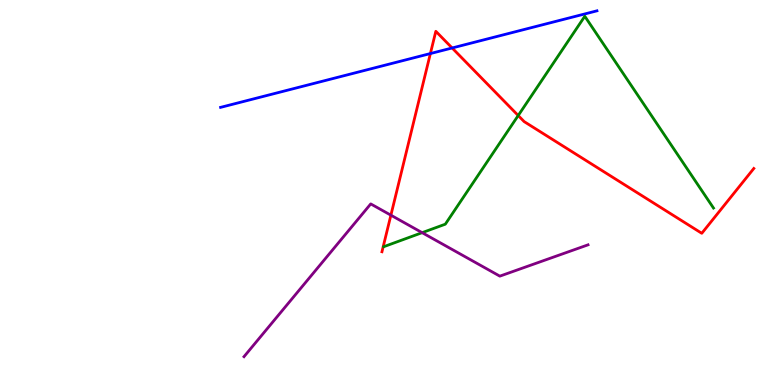[{'lines': ['blue', 'red'], 'intersections': [{'x': 5.55, 'y': 8.61}, {'x': 5.83, 'y': 8.75}]}, {'lines': ['green', 'red'], 'intersections': [{'x': 6.69, 'y': 7.0}]}, {'lines': ['purple', 'red'], 'intersections': [{'x': 5.04, 'y': 4.41}]}, {'lines': ['blue', 'green'], 'intersections': []}, {'lines': ['blue', 'purple'], 'intersections': []}, {'lines': ['green', 'purple'], 'intersections': [{'x': 5.45, 'y': 3.96}]}]